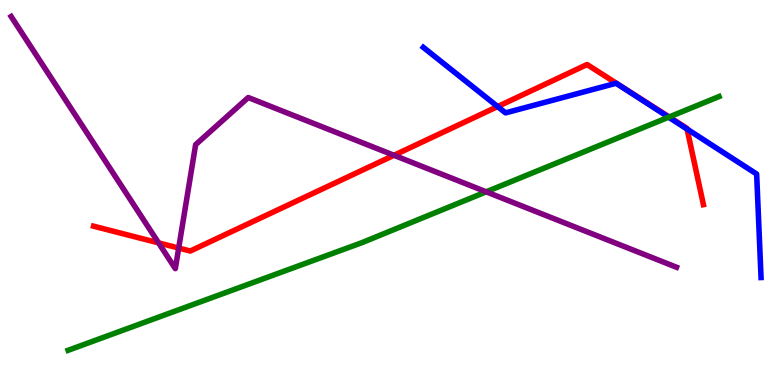[{'lines': ['blue', 'red'], 'intersections': [{'x': 6.42, 'y': 7.23}, {'x': 8.87, 'y': 6.65}]}, {'lines': ['green', 'red'], 'intersections': [{'x': 8.63, 'y': 6.96}]}, {'lines': ['purple', 'red'], 'intersections': [{'x': 2.05, 'y': 3.69}, {'x': 2.31, 'y': 3.56}, {'x': 5.08, 'y': 5.97}]}, {'lines': ['blue', 'green'], 'intersections': [{'x': 8.63, 'y': 6.96}]}, {'lines': ['blue', 'purple'], 'intersections': []}, {'lines': ['green', 'purple'], 'intersections': [{'x': 6.27, 'y': 5.02}]}]